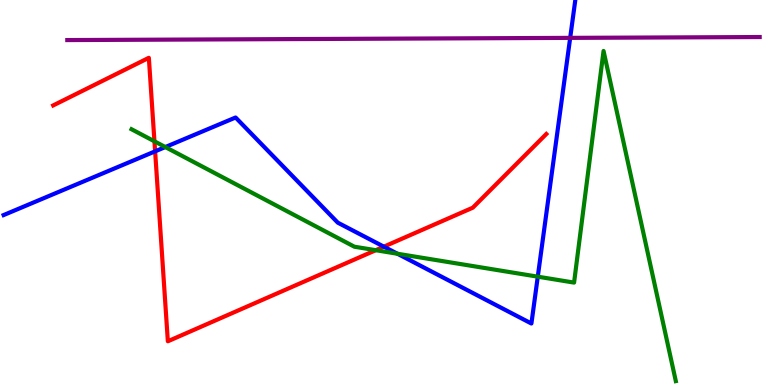[{'lines': ['blue', 'red'], 'intersections': [{'x': 2.0, 'y': 6.07}, {'x': 4.95, 'y': 3.59}]}, {'lines': ['green', 'red'], 'intersections': [{'x': 1.99, 'y': 6.33}, {'x': 4.85, 'y': 3.5}]}, {'lines': ['purple', 'red'], 'intersections': []}, {'lines': ['blue', 'green'], 'intersections': [{'x': 2.13, 'y': 6.18}, {'x': 5.13, 'y': 3.41}, {'x': 6.94, 'y': 2.81}]}, {'lines': ['blue', 'purple'], 'intersections': [{'x': 7.36, 'y': 9.02}]}, {'lines': ['green', 'purple'], 'intersections': []}]